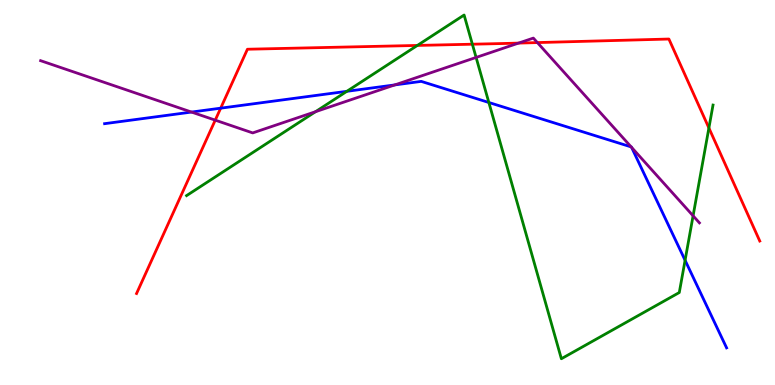[{'lines': ['blue', 'red'], 'intersections': [{'x': 2.85, 'y': 7.19}]}, {'lines': ['green', 'red'], 'intersections': [{'x': 5.39, 'y': 8.82}, {'x': 6.09, 'y': 8.85}, {'x': 9.15, 'y': 6.68}]}, {'lines': ['purple', 'red'], 'intersections': [{'x': 2.78, 'y': 6.88}, {'x': 6.69, 'y': 8.88}, {'x': 6.93, 'y': 8.89}]}, {'lines': ['blue', 'green'], 'intersections': [{'x': 4.48, 'y': 7.63}, {'x': 6.31, 'y': 7.34}, {'x': 8.84, 'y': 3.24}]}, {'lines': ['blue', 'purple'], 'intersections': [{'x': 2.47, 'y': 7.09}, {'x': 5.09, 'y': 7.79}, {'x': 8.14, 'y': 6.18}, {'x': 8.15, 'y': 6.17}]}, {'lines': ['green', 'purple'], 'intersections': [{'x': 4.07, 'y': 7.1}, {'x': 6.14, 'y': 8.51}, {'x': 8.94, 'y': 4.39}]}]